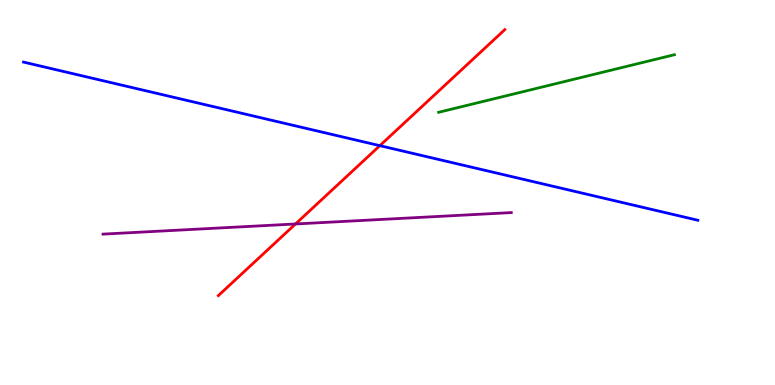[{'lines': ['blue', 'red'], 'intersections': [{'x': 4.9, 'y': 6.22}]}, {'lines': ['green', 'red'], 'intersections': []}, {'lines': ['purple', 'red'], 'intersections': [{'x': 3.81, 'y': 4.18}]}, {'lines': ['blue', 'green'], 'intersections': []}, {'lines': ['blue', 'purple'], 'intersections': []}, {'lines': ['green', 'purple'], 'intersections': []}]